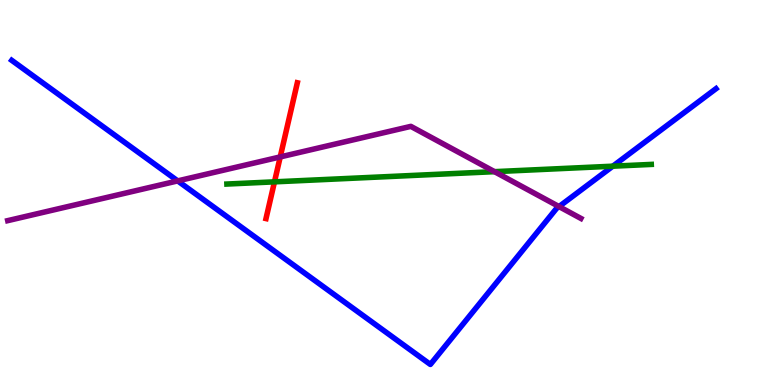[{'lines': ['blue', 'red'], 'intersections': []}, {'lines': ['green', 'red'], 'intersections': [{'x': 3.54, 'y': 5.28}]}, {'lines': ['purple', 'red'], 'intersections': [{'x': 3.62, 'y': 5.92}]}, {'lines': ['blue', 'green'], 'intersections': [{'x': 7.91, 'y': 5.68}]}, {'lines': ['blue', 'purple'], 'intersections': [{'x': 2.29, 'y': 5.3}, {'x': 7.21, 'y': 4.63}]}, {'lines': ['green', 'purple'], 'intersections': [{'x': 6.38, 'y': 5.54}]}]